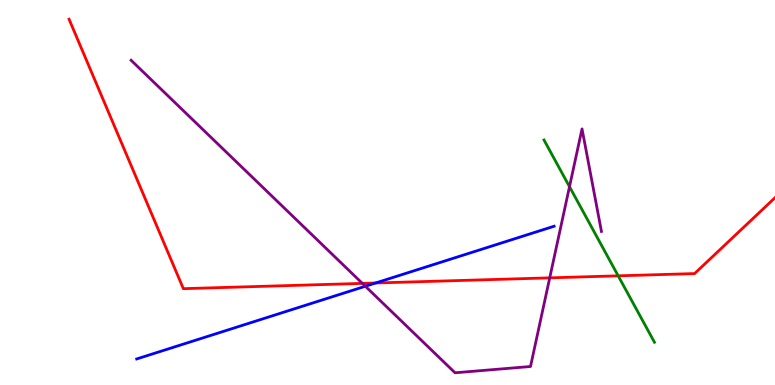[{'lines': ['blue', 'red'], 'intersections': [{'x': 4.85, 'y': 2.65}]}, {'lines': ['green', 'red'], 'intersections': [{'x': 7.98, 'y': 2.84}]}, {'lines': ['purple', 'red'], 'intersections': [{'x': 4.68, 'y': 2.64}, {'x': 7.09, 'y': 2.78}]}, {'lines': ['blue', 'green'], 'intersections': []}, {'lines': ['blue', 'purple'], 'intersections': [{'x': 4.71, 'y': 2.56}]}, {'lines': ['green', 'purple'], 'intersections': [{'x': 7.35, 'y': 5.15}]}]